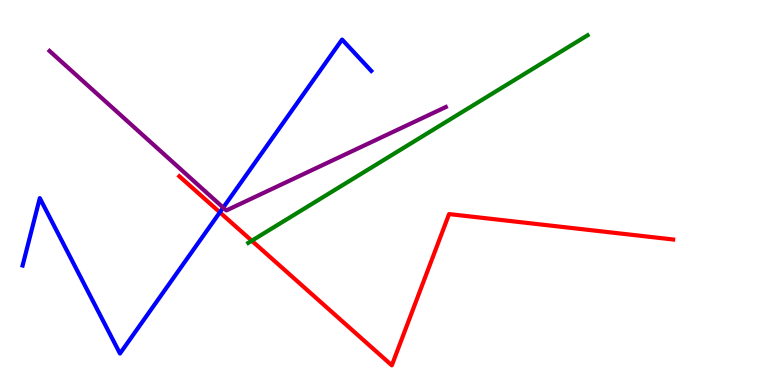[{'lines': ['blue', 'red'], 'intersections': [{'x': 2.84, 'y': 4.48}]}, {'lines': ['green', 'red'], 'intersections': [{'x': 3.25, 'y': 3.75}]}, {'lines': ['purple', 'red'], 'intersections': []}, {'lines': ['blue', 'green'], 'intersections': []}, {'lines': ['blue', 'purple'], 'intersections': [{'x': 2.88, 'y': 4.61}]}, {'lines': ['green', 'purple'], 'intersections': []}]